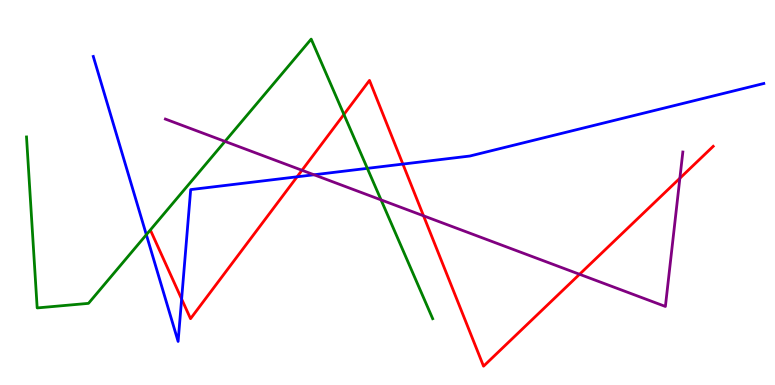[{'lines': ['blue', 'red'], 'intersections': [{'x': 2.34, 'y': 2.23}, {'x': 3.83, 'y': 5.41}, {'x': 5.2, 'y': 5.74}]}, {'lines': ['green', 'red'], 'intersections': [{'x': 4.44, 'y': 7.03}]}, {'lines': ['purple', 'red'], 'intersections': [{'x': 3.9, 'y': 5.58}, {'x': 5.46, 'y': 4.39}, {'x': 7.48, 'y': 2.88}, {'x': 8.77, 'y': 5.37}]}, {'lines': ['blue', 'green'], 'intersections': [{'x': 1.89, 'y': 3.9}, {'x': 4.74, 'y': 5.63}]}, {'lines': ['blue', 'purple'], 'intersections': [{'x': 4.05, 'y': 5.46}]}, {'lines': ['green', 'purple'], 'intersections': [{'x': 2.9, 'y': 6.33}, {'x': 4.92, 'y': 4.81}]}]